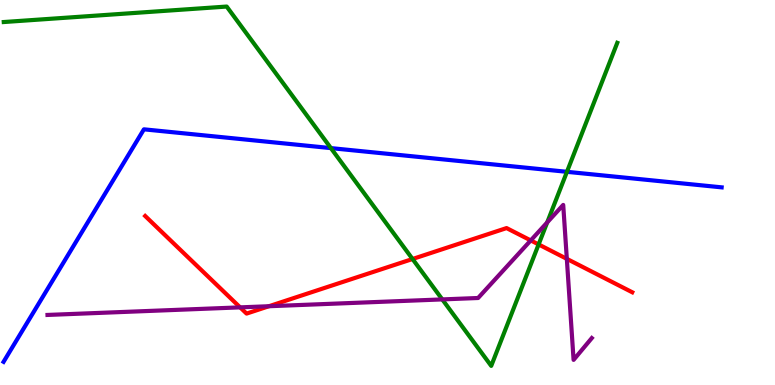[{'lines': ['blue', 'red'], 'intersections': []}, {'lines': ['green', 'red'], 'intersections': [{'x': 5.32, 'y': 3.27}, {'x': 6.95, 'y': 3.65}]}, {'lines': ['purple', 'red'], 'intersections': [{'x': 3.1, 'y': 2.02}, {'x': 3.47, 'y': 2.05}, {'x': 6.85, 'y': 3.76}, {'x': 7.31, 'y': 3.28}]}, {'lines': ['blue', 'green'], 'intersections': [{'x': 4.27, 'y': 6.15}, {'x': 7.32, 'y': 5.54}]}, {'lines': ['blue', 'purple'], 'intersections': []}, {'lines': ['green', 'purple'], 'intersections': [{'x': 5.71, 'y': 2.22}, {'x': 7.06, 'y': 4.22}]}]